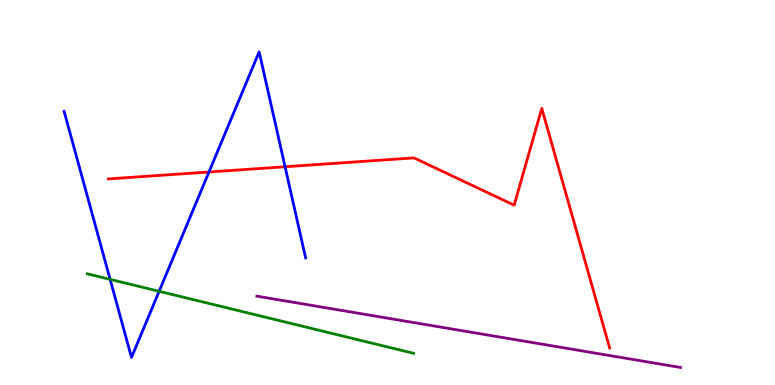[{'lines': ['blue', 'red'], 'intersections': [{'x': 2.7, 'y': 5.53}, {'x': 3.68, 'y': 5.67}]}, {'lines': ['green', 'red'], 'intersections': []}, {'lines': ['purple', 'red'], 'intersections': []}, {'lines': ['blue', 'green'], 'intersections': [{'x': 1.42, 'y': 2.74}, {'x': 2.05, 'y': 2.43}]}, {'lines': ['blue', 'purple'], 'intersections': []}, {'lines': ['green', 'purple'], 'intersections': []}]